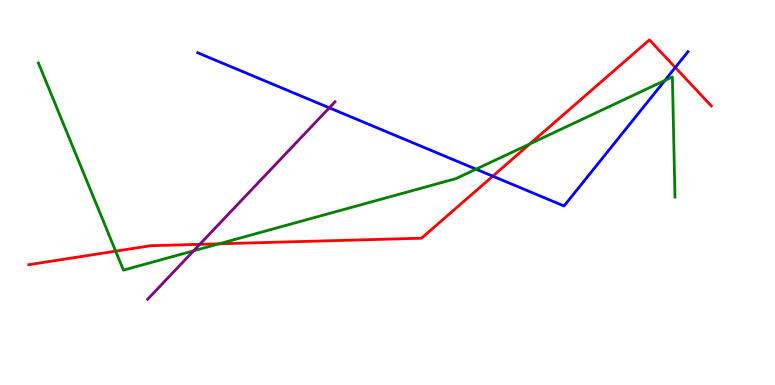[{'lines': ['blue', 'red'], 'intersections': [{'x': 6.36, 'y': 5.42}, {'x': 8.71, 'y': 8.25}]}, {'lines': ['green', 'red'], 'intersections': [{'x': 1.49, 'y': 3.48}, {'x': 2.83, 'y': 3.67}, {'x': 6.84, 'y': 6.26}]}, {'lines': ['purple', 'red'], 'intersections': [{'x': 2.58, 'y': 3.65}]}, {'lines': ['blue', 'green'], 'intersections': [{'x': 6.14, 'y': 5.61}, {'x': 8.58, 'y': 7.91}]}, {'lines': ['blue', 'purple'], 'intersections': [{'x': 4.25, 'y': 7.2}]}, {'lines': ['green', 'purple'], 'intersections': [{'x': 2.5, 'y': 3.49}]}]